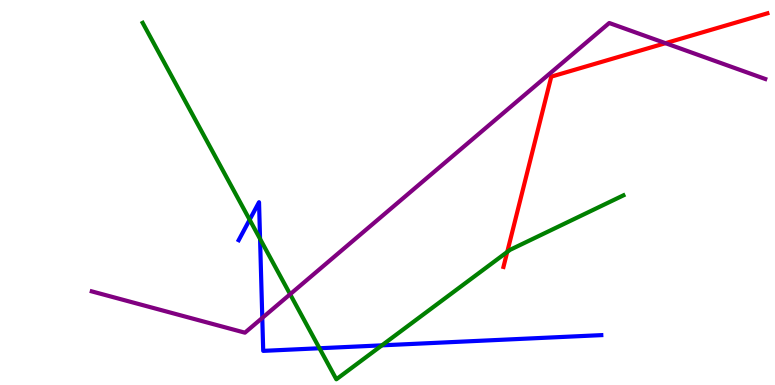[{'lines': ['blue', 'red'], 'intersections': []}, {'lines': ['green', 'red'], 'intersections': [{'x': 6.54, 'y': 3.46}]}, {'lines': ['purple', 'red'], 'intersections': [{'x': 8.59, 'y': 8.88}]}, {'lines': ['blue', 'green'], 'intersections': [{'x': 3.22, 'y': 4.29}, {'x': 3.36, 'y': 3.79}, {'x': 4.12, 'y': 0.954}, {'x': 4.93, 'y': 1.03}]}, {'lines': ['blue', 'purple'], 'intersections': [{'x': 3.38, 'y': 1.74}]}, {'lines': ['green', 'purple'], 'intersections': [{'x': 3.74, 'y': 2.36}]}]